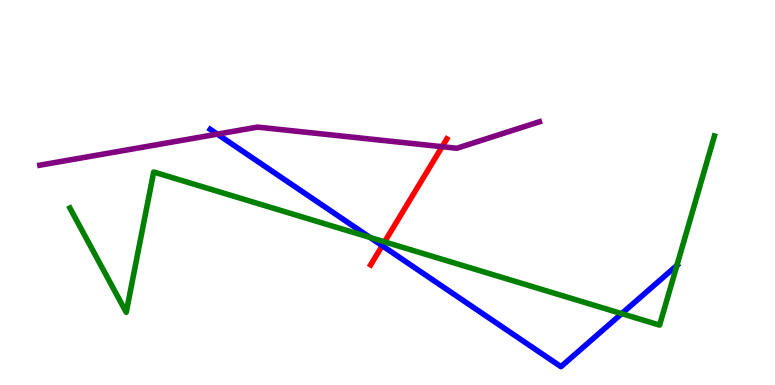[{'lines': ['blue', 'red'], 'intersections': [{'x': 4.93, 'y': 3.62}]}, {'lines': ['green', 'red'], 'intersections': [{'x': 4.96, 'y': 3.72}]}, {'lines': ['purple', 'red'], 'intersections': [{'x': 5.7, 'y': 6.19}]}, {'lines': ['blue', 'green'], 'intersections': [{'x': 4.77, 'y': 3.83}, {'x': 8.02, 'y': 1.85}, {'x': 8.73, 'y': 3.11}]}, {'lines': ['blue', 'purple'], 'intersections': [{'x': 2.8, 'y': 6.52}]}, {'lines': ['green', 'purple'], 'intersections': []}]